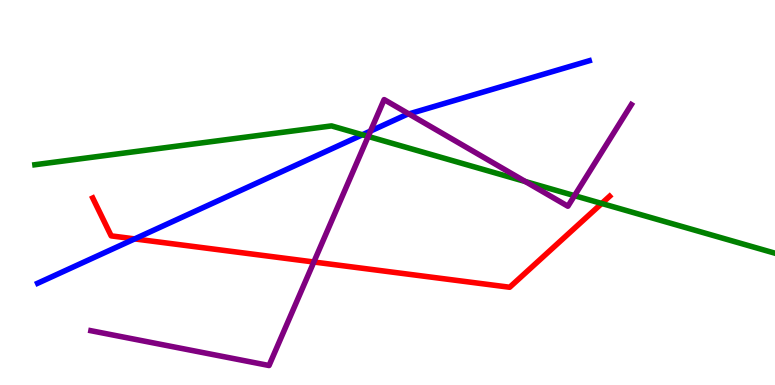[{'lines': ['blue', 'red'], 'intersections': [{'x': 1.74, 'y': 3.79}]}, {'lines': ['green', 'red'], 'intersections': [{'x': 7.76, 'y': 4.72}]}, {'lines': ['purple', 'red'], 'intersections': [{'x': 4.05, 'y': 3.19}]}, {'lines': ['blue', 'green'], 'intersections': [{'x': 4.68, 'y': 6.5}]}, {'lines': ['blue', 'purple'], 'intersections': [{'x': 4.78, 'y': 6.6}, {'x': 5.28, 'y': 7.04}]}, {'lines': ['green', 'purple'], 'intersections': [{'x': 4.75, 'y': 6.46}, {'x': 6.78, 'y': 5.28}, {'x': 7.41, 'y': 4.92}]}]